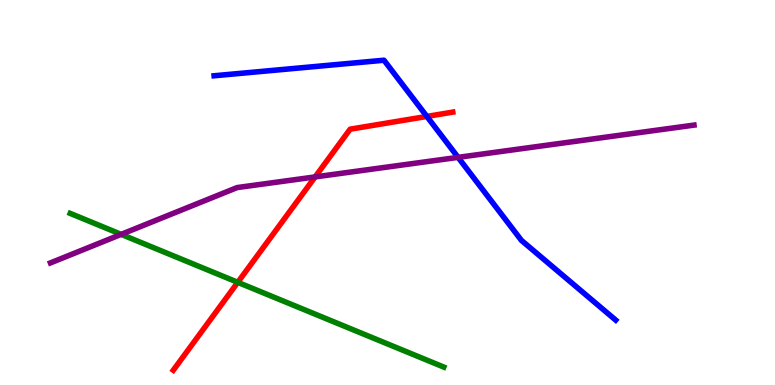[{'lines': ['blue', 'red'], 'intersections': [{'x': 5.51, 'y': 6.98}]}, {'lines': ['green', 'red'], 'intersections': [{'x': 3.07, 'y': 2.67}]}, {'lines': ['purple', 'red'], 'intersections': [{'x': 4.07, 'y': 5.4}]}, {'lines': ['blue', 'green'], 'intersections': []}, {'lines': ['blue', 'purple'], 'intersections': [{'x': 5.91, 'y': 5.91}]}, {'lines': ['green', 'purple'], 'intersections': [{'x': 1.56, 'y': 3.91}]}]